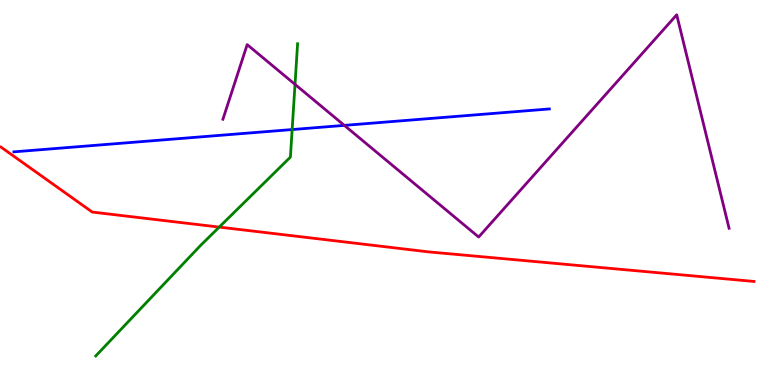[{'lines': ['blue', 'red'], 'intersections': []}, {'lines': ['green', 'red'], 'intersections': [{'x': 2.83, 'y': 4.1}]}, {'lines': ['purple', 'red'], 'intersections': []}, {'lines': ['blue', 'green'], 'intersections': [{'x': 3.77, 'y': 6.63}]}, {'lines': ['blue', 'purple'], 'intersections': [{'x': 4.44, 'y': 6.74}]}, {'lines': ['green', 'purple'], 'intersections': [{'x': 3.81, 'y': 7.81}]}]